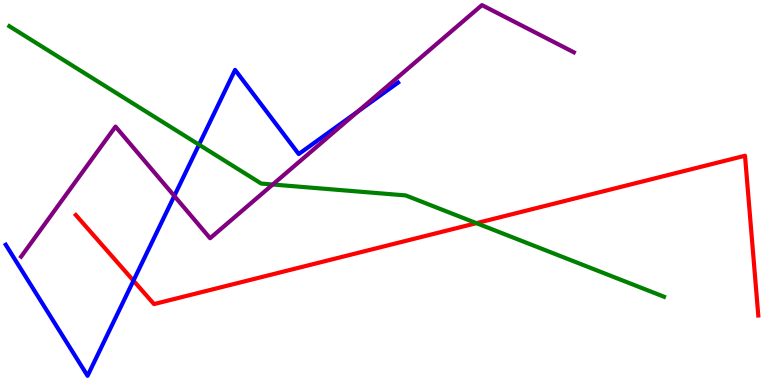[{'lines': ['blue', 'red'], 'intersections': [{'x': 1.72, 'y': 2.71}]}, {'lines': ['green', 'red'], 'intersections': [{'x': 6.15, 'y': 4.2}]}, {'lines': ['purple', 'red'], 'intersections': []}, {'lines': ['blue', 'green'], 'intersections': [{'x': 2.57, 'y': 6.24}]}, {'lines': ['blue', 'purple'], 'intersections': [{'x': 2.25, 'y': 4.91}, {'x': 4.62, 'y': 7.1}]}, {'lines': ['green', 'purple'], 'intersections': [{'x': 3.52, 'y': 5.21}]}]